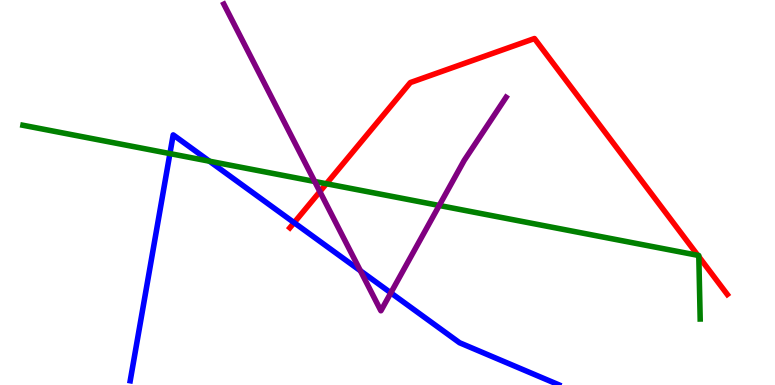[{'lines': ['blue', 'red'], 'intersections': [{'x': 3.8, 'y': 4.22}]}, {'lines': ['green', 'red'], 'intersections': [{'x': 4.21, 'y': 5.23}, {'x': 9.0, 'y': 3.37}, {'x': 9.02, 'y': 3.33}]}, {'lines': ['purple', 'red'], 'intersections': [{'x': 4.13, 'y': 5.02}]}, {'lines': ['blue', 'green'], 'intersections': [{'x': 2.19, 'y': 6.01}, {'x': 2.7, 'y': 5.81}]}, {'lines': ['blue', 'purple'], 'intersections': [{'x': 4.65, 'y': 2.97}, {'x': 5.04, 'y': 2.39}]}, {'lines': ['green', 'purple'], 'intersections': [{'x': 4.06, 'y': 5.29}, {'x': 5.67, 'y': 4.66}]}]